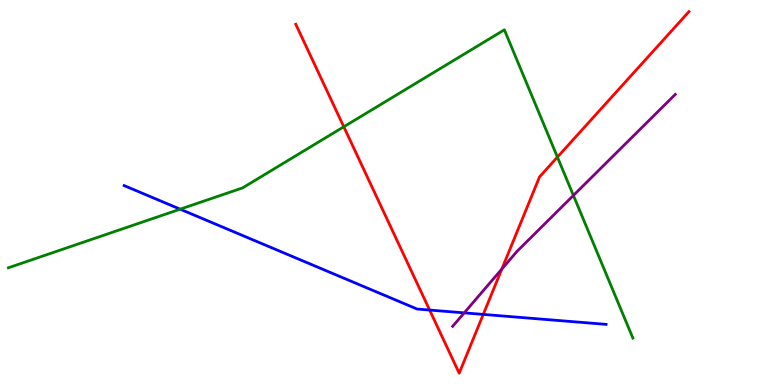[{'lines': ['blue', 'red'], 'intersections': [{'x': 5.54, 'y': 1.95}, {'x': 6.24, 'y': 1.83}]}, {'lines': ['green', 'red'], 'intersections': [{'x': 4.44, 'y': 6.71}, {'x': 7.19, 'y': 5.92}]}, {'lines': ['purple', 'red'], 'intersections': [{'x': 6.48, 'y': 3.01}]}, {'lines': ['blue', 'green'], 'intersections': [{'x': 2.32, 'y': 4.57}]}, {'lines': ['blue', 'purple'], 'intersections': [{'x': 5.99, 'y': 1.87}]}, {'lines': ['green', 'purple'], 'intersections': [{'x': 7.4, 'y': 4.92}]}]